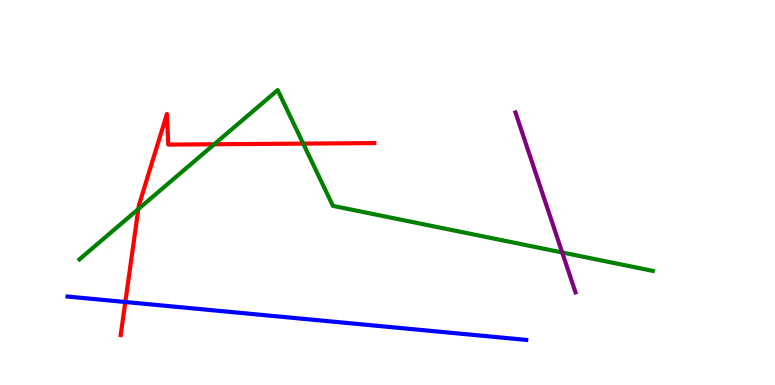[{'lines': ['blue', 'red'], 'intersections': [{'x': 1.62, 'y': 2.16}]}, {'lines': ['green', 'red'], 'intersections': [{'x': 1.79, 'y': 4.57}, {'x': 2.76, 'y': 6.25}, {'x': 3.91, 'y': 6.27}]}, {'lines': ['purple', 'red'], 'intersections': []}, {'lines': ['blue', 'green'], 'intersections': []}, {'lines': ['blue', 'purple'], 'intersections': []}, {'lines': ['green', 'purple'], 'intersections': [{'x': 7.25, 'y': 3.44}]}]